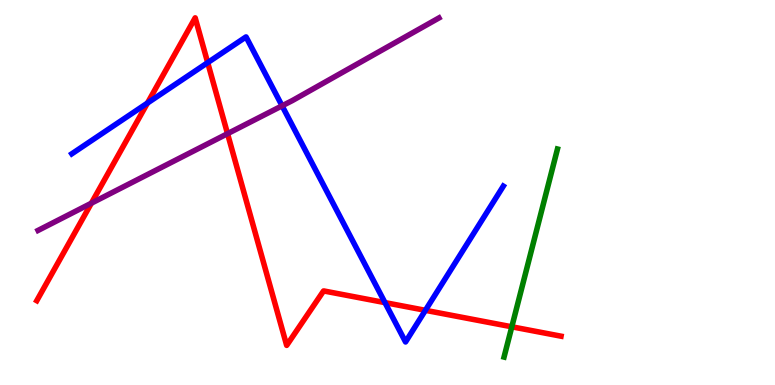[{'lines': ['blue', 'red'], 'intersections': [{'x': 1.9, 'y': 7.32}, {'x': 2.68, 'y': 8.37}, {'x': 4.97, 'y': 2.14}, {'x': 5.49, 'y': 1.94}]}, {'lines': ['green', 'red'], 'intersections': [{'x': 6.6, 'y': 1.51}]}, {'lines': ['purple', 'red'], 'intersections': [{'x': 1.18, 'y': 4.72}, {'x': 2.94, 'y': 6.53}]}, {'lines': ['blue', 'green'], 'intersections': []}, {'lines': ['blue', 'purple'], 'intersections': [{'x': 3.64, 'y': 7.25}]}, {'lines': ['green', 'purple'], 'intersections': []}]